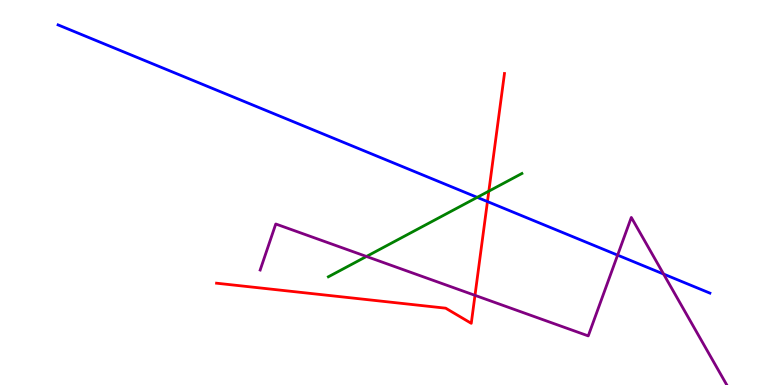[{'lines': ['blue', 'red'], 'intersections': [{'x': 6.29, 'y': 4.76}]}, {'lines': ['green', 'red'], 'intersections': [{'x': 6.31, 'y': 5.04}]}, {'lines': ['purple', 'red'], 'intersections': [{'x': 6.13, 'y': 2.33}]}, {'lines': ['blue', 'green'], 'intersections': [{'x': 6.16, 'y': 4.87}]}, {'lines': ['blue', 'purple'], 'intersections': [{'x': 7.97, 'y': 3.37}, {'x': 8.56, 'y': 2.88}]}, {'lines': ['green', 'purple'], 'intersections': [{'x': 4.73, 'y': 3.34}]}]